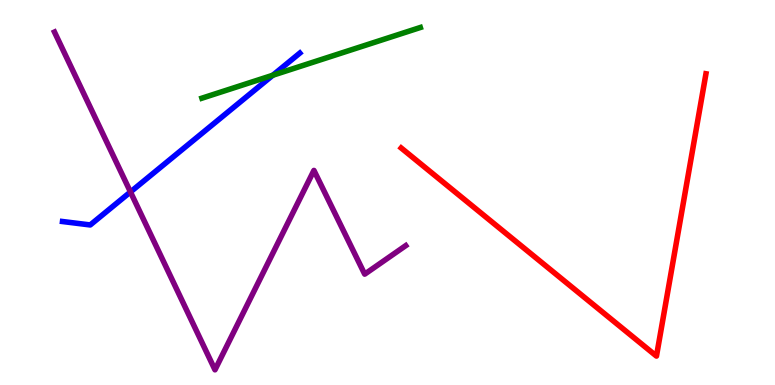[{'lines': ['blue', 'red'], 'intersections': []}, {'lines': ['green', 'red'], 'intersections': []}, {'lines': ['purple', 'red'], 'intersections': []}, {'lines': ['blue', 'green'], 'intersections': [{'x': 3.52, 'y': 8.05}]}, {'lines': ['blue', 'purple'], 'intersections': [{'x': 1.68, 'y': 5.01}]}, {'lines': ['green', 'purple'], 'intersections': []}]